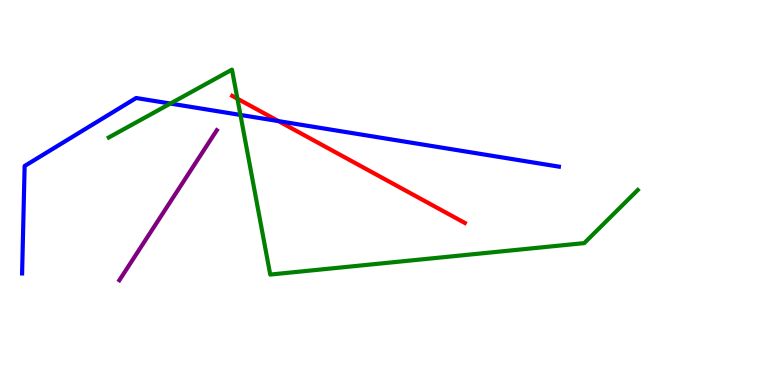[{'lines': ['blue', 'red'], 'intersections': [{'x': 3.59, 'y': 6.85}]}, {'lines': ['green', 'red'], 'intersections': [{'x': 3.06, 'y': 7.44}]}, {'lines': ['purple', 'red'], 'intersections': []}, {'lines': ['blue', 'green'], 'intersections': [{'x': 2.2, 'y': 7.31}, {'x': 3.1, 'y': 7.01}]}, {'lines': ['blue', 'purple'], 'intersections': []}, {'lines': ['green', 'purple'], 'intersections': []}]